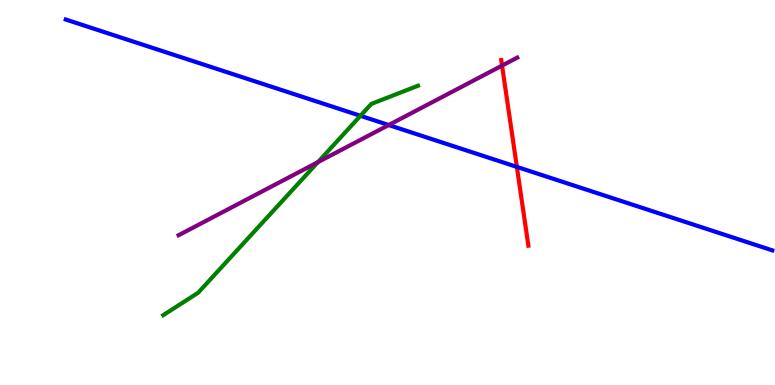[{'lines': ['blue', 'red'], 'intersections': [{'x': 6.67, 'y': 5.66}]}, {'lines': ['green', 'red'], 'intersections': []}, {'lines': ['purple', 'red'], 'intersections': [{'x': 6.48, 'y': 8.3}]}, {'lines': ['blue', 'green'], 'intersections': [{'x': 4.65, 'y': 6.99}]}, {'lines': ['blue', 'purple'], 'intersections': [{'x': 5.02, 'y': 6.75}]}, {'lines': ['green', 'purple'], 'intersections': [{'x': 4.1, 'y': 5.79}]}]